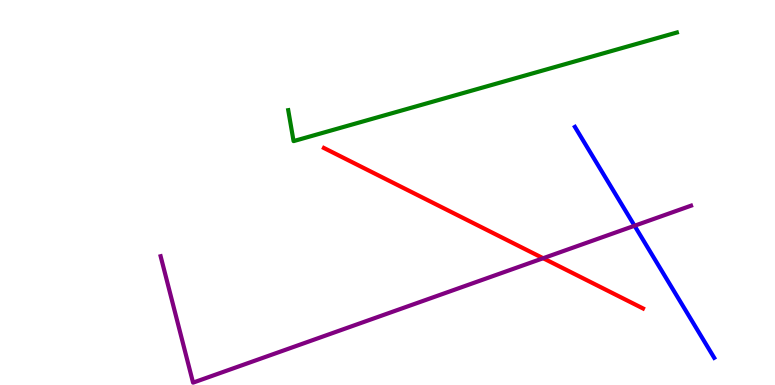[{'lines': ['blue', 'red'], 'intersections': []}, {'lines': ['green', 'red'], 'intersections': []}, {'lines': ['purple', 'red'], 'intersections': [{'x': 7.01, 'y': 3.29}]}, {'lines': ['blue', 'green'], 'intersections': []}, {'lines': ['blue', 'purple'], 'intersections': [{'x': 8.19, 'y': 4.14}]}, {'lines': ['green', 'purple'], 'intersections': []}]